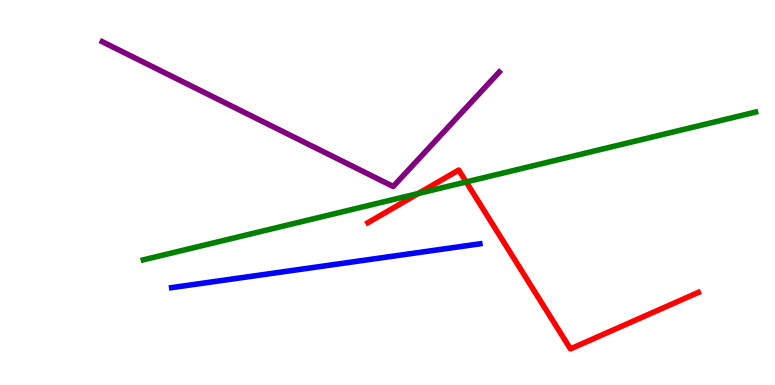[{'lines': ['blue', 'red'], 'intersections': []}, {'lines': ['green', 'red'], 'intersections': [{'x': 5.4, 'y': 4.97}, {'x': 6.02, 'y': 5.27}]}, {'lines': ['purple', 'red'], 'intersections': []}, {'lines': ['blue', 'green'], 'intersections': []}, {'lines': ['blue', 'purple'], 'intersections': []}, {'lines': ['green', 'purple'], 'intersections': []}]